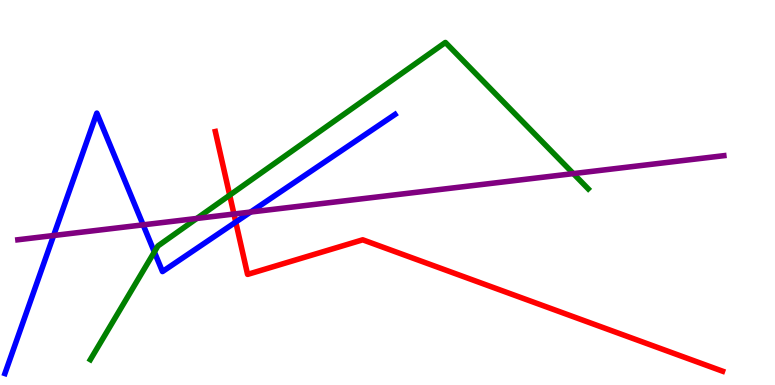[{'lines': ['blue', 'red'], 'intersections': [{'x': 3.04, 'y': 4.23}]}, {'lines': ['green', 'red'], 'intersections': [{'x': 2.96, 'y': 4.93}]}, {'lines': ['purple', 'red'], 'intersections': [{'x': 3.02, 'y': 4.44}]}, {'lines': ['blue', 'green'], 'intersections': [{'x': 1.99, 'y': 3.46}]}, {'lines': ['blue', 'purple'], 'intersections': [{'x': 0.692, 'y': 3.88}, {'x': 1.85, 'y': 4.16}, {'x': 3.23, 'y': 4.49}]}, {'lines': ['green', 'purple'], 'intersections': [{'x': 2.54, 'y': 4.33}, {'x': 7.4, 'y': 5.49}]}]